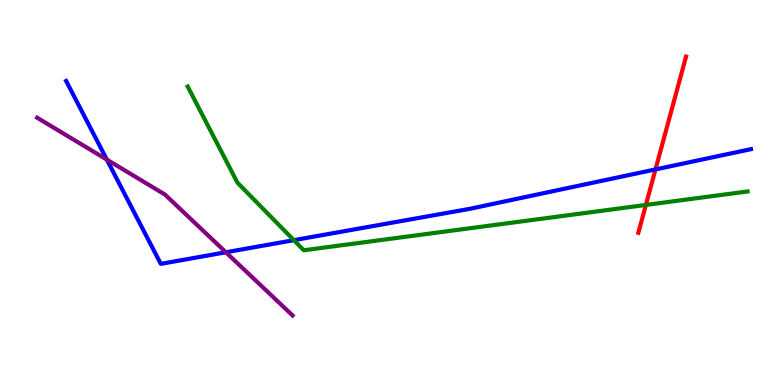[{'lines': ['blue', 'red'], 'intersections': [{'x': 8.46, 'y': 5.6}]}, {'lines': ['green', 'red'], 'intersections': [{'x': 8.33, 'y': 4.68}]}, {'lines': ['purple', 'red'], 'intersections': []}, {'lines': ['blue', 'green'], 'intersections': [{'x': 3.79, 'y': 3.76}]}, {'lines': ['blue', 'purple'], 'intersections': [{'x': 1.38, 'y': 5.85}, {'x': 2.91, 'y': 3.45}]}, {'lines': ['green', 'purple'], 'intersections': []}]